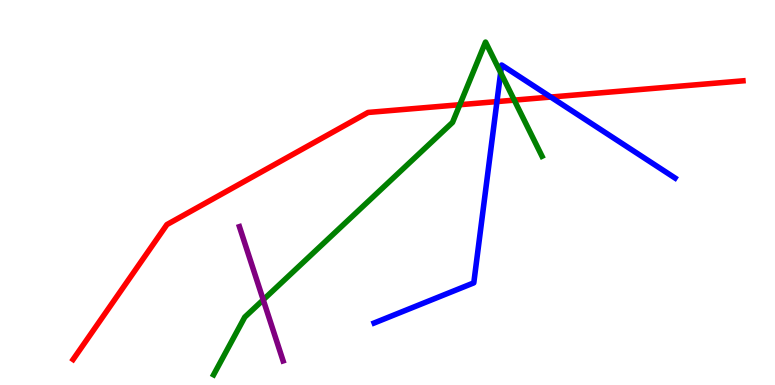[{'lines': ['blue', 'red'], 'intersections': [{'x': 6.41, 'y': 7.36}, {'x': 7.11, 'y': 7.48}]}, {'lines': ['green', 'red'], 'intersections': [{'x': 5.93, 'y': 7.28}, {'x': 6.64, 'y': 7.4}]}, {'lines': ['purple', 'red'], 'intersections': []}, {'lines': ['blue', 'green'], 'intersections': [{'x': 6.46, 'y': 8.11}]}, {'lines': ['blue', 'purple'], 'intersections': []}, {'lines': ['green', 'purple'], 'intersections': [{'x': 3.4, 'y': 2.21}]}]